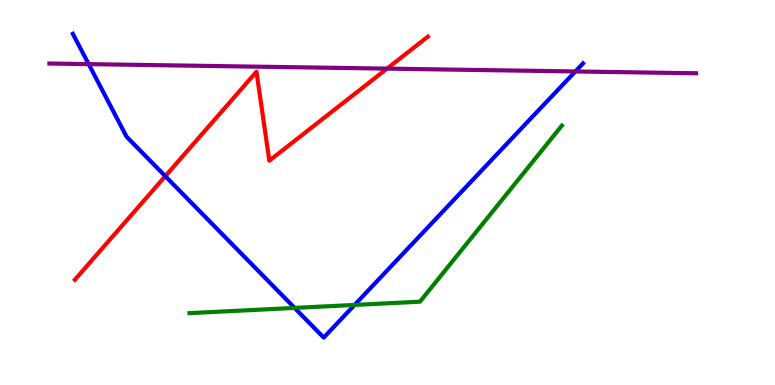[{'lines': ['blue', 'red'], 'intersections': [{'x': 2.13, 'y': 5.42}]}, {'lines': ['green', 'red'], 'intersections': []}, {'lines': ['purple', 'red'], 'intersections': [{'x': 4.99, 'y': 8.22}]}, {'lines': ['blue', 'green'], 'intersections': [{'x': 3.8, 'y': 2.0}, {'x': 4.58, 'y': 2.08}]}, {'lines': ['blue', 'purple'], 'intersections': [{'x': 1.14, 'y': 8.33}, {'x': 7.42, 'y': 8.14}]}, {'lines': ['green', 'purple'], 'intersections': []}]